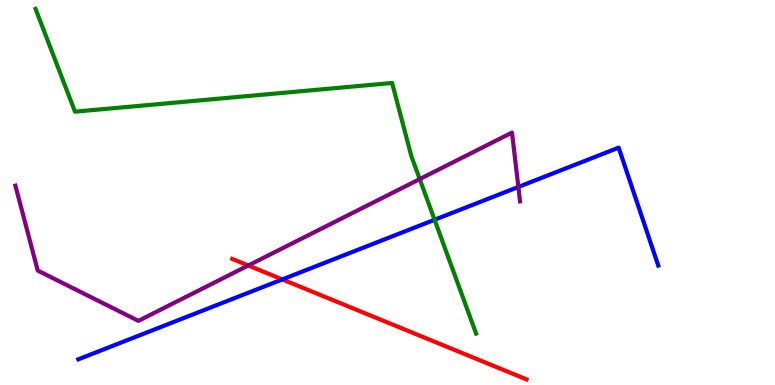[{'lines': ['blue', 'red'], 'intersections': [{'x': 3.64, 'y': 2.74}]}, {'lines': ['green', 'red'], 'intersections': []}, {'lines': ['purple', 'red'], 'intersections': [{'x': 3.2, 'y': 3.1}]}, {'lines': ['blue', 'green'], 'intersections': [{'x': 5.61, 'y': 4.29}]}, {'lines': ['blue', 'purple'], 'intersections': [{'x': 6.69, 'y': 5.14}]}, {'lines': ['green', 'purple'], 'intersections': [{'x': 5.42, 'y': 5.35}]}]